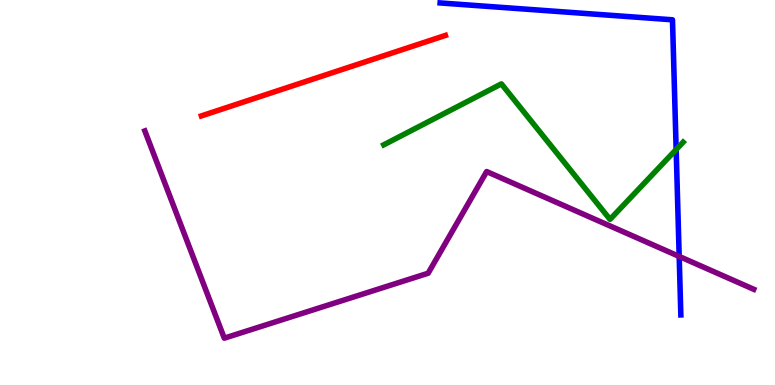[{'lines': ['blue', 'red'], 'intersections': []}, {'lines': ['green', 'red'], 'intersections': []}, {'lines': ['purple', 'red'], 'intersections': []}, {'lines': ['blue', 'green'], 'intersections': [{'x': 8.72, 'y': 6.12}]}, {'lines': ['blue', 'purple'], 'intersections': [{'x': 8.76, 'y': 3.34}]}, {'lines': ['green', 'purple'], 'intersections': []}]